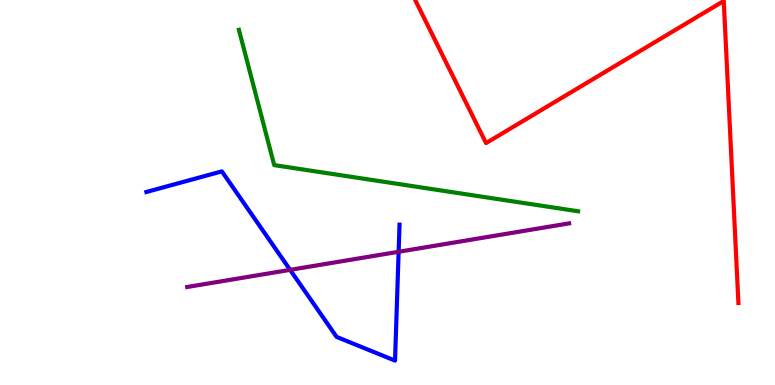[{'lines': ['blue', 'red'], 'intersections': []}, {'lines': ['green', 'red'], 'intersections': []}, {'lines': ['purple', 'red'], 'intersections': []}, {'lines': ['blue', 'green'], 'intersections': []}, {'lines': ['blue', 'purple'], 'intersections': [{'x': 3.74, 'y': 2.99}, {'x': 5.14, 'y': 3.46}]}, {'lines': ['green', 'purple'], 'intersections': []}]